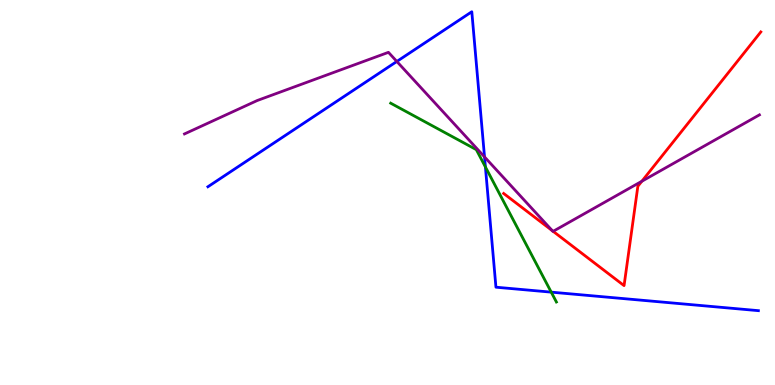[{'lines': ['blue', 'red'], 'intersections': []}, {'lines': ['green', 'red'], 'intersections': []}, {'lines': ['purple', 'red'], 'intersections': [{'x': 7.13, 'y': 4.01}, {'x': 7.14, 'y': 3.99}, {'x': 8.28, 'y': 5.29}]}, {'lines': ['blue', 'green'], 'intersections': [{'x': 6.26, 'y': 5.66}, {'x': 7.11, 'y': 2.41}]}, {'lines': ['blue', 'purple'], 'intersections': [{'x': 5.12, 'y': 8.4}, {'x': 6.25, 'y': 5.92}]}, {'lines': ['green', 'purple'], 'intersections': []}]